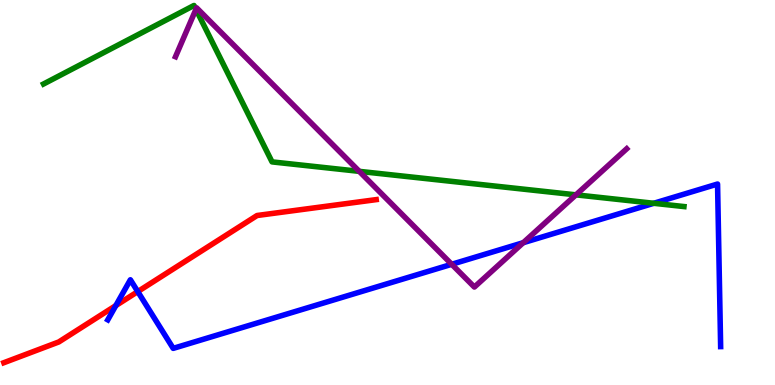[{'lines': ['blue', 'red'], 'intersections': [{'x': 1.49, 'y': 2.06}, {'x': 1.78, 'y': 2.43}]}, {'lines': ['green', 'red'], 'intersections': []}, {'lines': ['purple', 'red'], 'intersections': []}, {'lines': ['blue', 'green'], 'intersections': [{'x': 8.44, 'y': 4.72}]}, {'lines': ['blue', 'purple'], 'intersections': [{'x': 5.83, 'y': 3.14}, {'x': 6.75, 'y': 3.7}]}, {'lines': ['green', 'purple'], 'intersections': [{'x': 2.53, 'y': 9.76}, {'x': 4.64, 'y': 5.55}, {'x': 7.43, 'y': 4.94}]}]